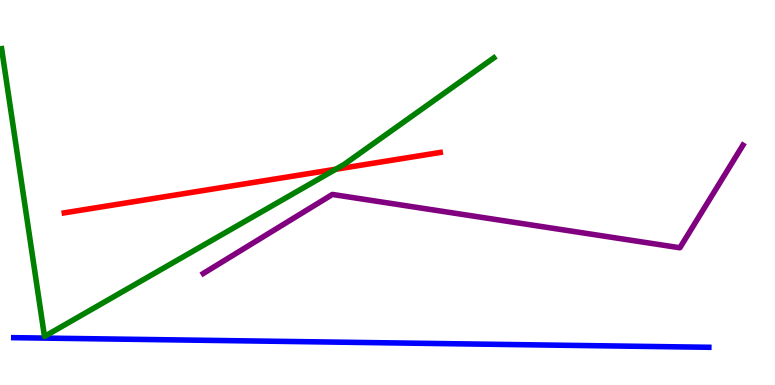[{'lines': ['blue', 'red'], 'intersections': []}, {'lines': ['green', 'red'], 'intersections': [{'x': 4.33, 'y': 5.6}]}, {'lines': ['purple', 'red'], 'intersections': []}, {'lines': ['blue', 'green'], 'intersections': []}, {'lines': ['blue', 'purple'], 'intersections': []}, {'lines': ['green', 'purple'], 'intersections': []}]